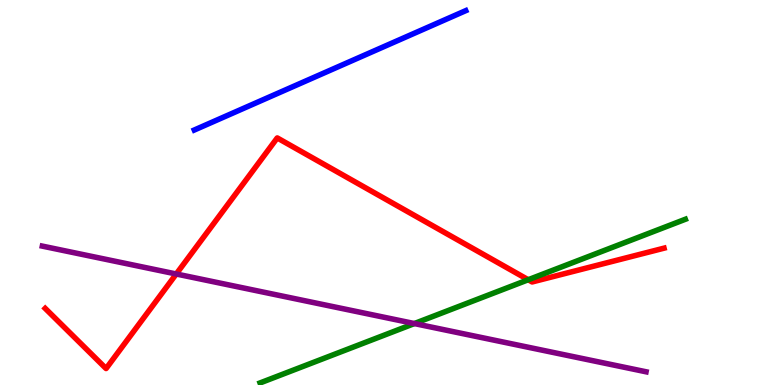[{'lines': ['blue', 'red'], 'intersections': []}, {'lines': ['green', 'red'], 'intersections': [{'x': 6.82, 'y': 2.73}]}, {'lines': ['purple', 'red'], 'intersections': [{'x': 2.27, 'y': 2.88}]}, {'lines': ['blue', 'green'], 'intersections': []}, {'lines': ['blue', 'purple'], 'intersections': []}, {'lines': ['green', 'purple'], 'intersections': [{'x': 5.35, 'y': 1.6}]}]